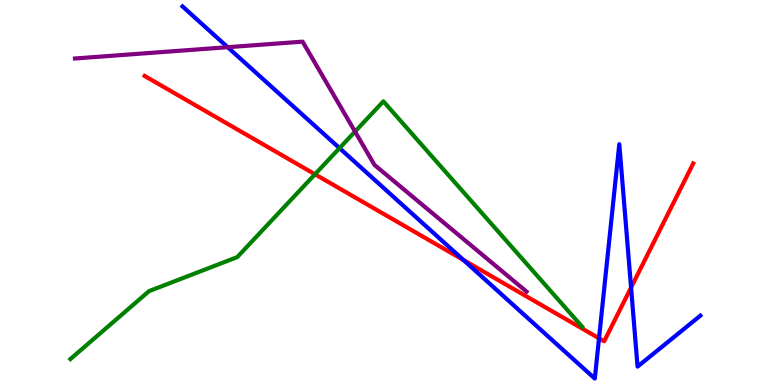[{'lines': ['blue', 'red'], 'intersections': [{'x': 5.98, 'y': 3.25}, {'x': 7.73, 'y': 1.21}, {'x': 8.14, 'y': 2.53}]}, {'lines': ['green', 'red'], 'intersections': [{'x': 4.06, 'y': 5.47}]}, {'lines': ['purple', 'red'], 'intersections': []}, {'lines': ['blue', 'green'], 'intersections': [{'x': 4.38, 'y': 6.15}]}, {'lines': ['blue', 'purple'], 'intersections': [{'x': 2.94, 'y': 8.77}]}, {'lines': ['green', 'purple'], 'intersections': [{'x': 4.58, 'y': 6.58}]}]